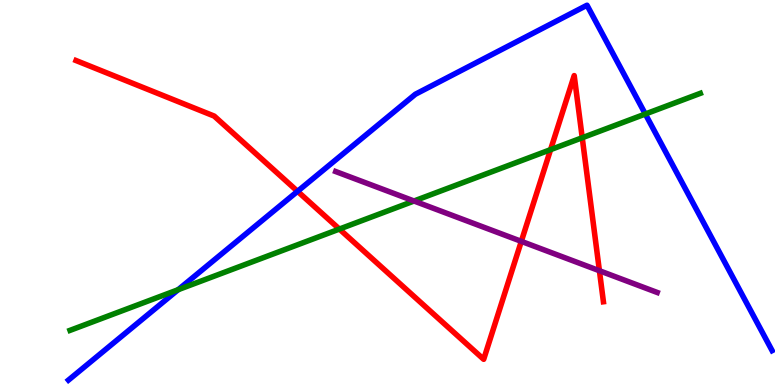[{'lines': ['blue', 'red'], 'intersections': [{'x': 3.84, 'y': 5.03}]}, {'lines': ['green', 'red'], 'intersections': [{'x': 4.38, 'y': 4.05}, {'x': 7.1, 'y': 6.11}, {'x': 7.51, 'y': 6.42}]}, {'lines': ['purple', 'red'], 'intersections': [{'x': 6.73, 'y': 3.73}, {'x': 7.73, 'y': 2.97}]}, {'lines': ['blue', 'green'], 'intersections': [{'x': 2.3, 'y': 2.48}, {'x': 8.33, 'y': 7.04}]}, {'lines': ['blue', 'purple'], 'intersections': []}, {'lines': ['green', 'purple'], 'intersections': [{'x': 5.34, 'y': 4.78}]}]